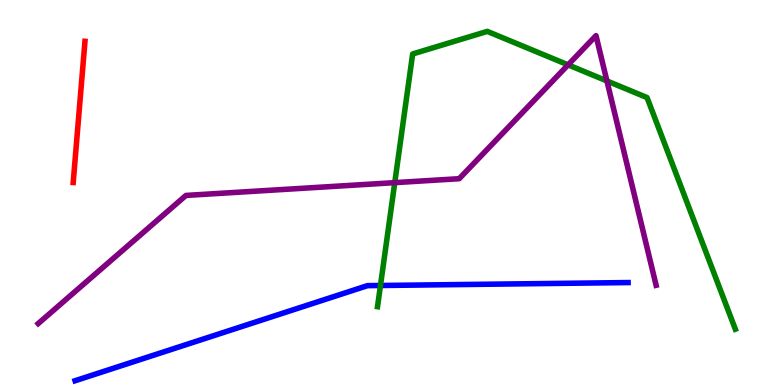[{'lines': ['blue', 'red'], 'intersections': []}, {'lines': ['green', 'red'], 'intersections': []}, {'lines': ['purple', 'red'], 'intersections': []}, {'lines': ['blue', 'green'], 'intersections': [{'x': 4.91, 'y': 2.58}]}, {'lines': ['blue', 'purple'], 'intersections': []}, {'lines': ['green', 'purple'], 'intersections': [{'x': 5.09, 'y': 5.26}, {'x': 7.33, 'y': 8.32}, {'x': 7.83, 'y': 7.9}]}]